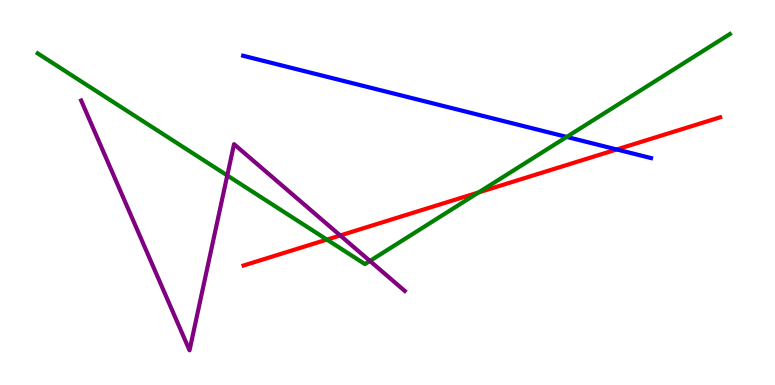[{'lines': ['blue', 'red'], 'intersections': [{'x': 7.96, 'y': 6.12}]}, {'lines': ['green', 'red'], 'intersections': [{'x': 4.22, 'y': 3.78}, {'x': 6.18, 'y': 5.0}]}, {'lines': ['purple', 'red'], 'intersections': [{'x': 4.39, 'y': 3.88}]}, {'lines': ['blue', 'green'], 'intersections': [{'x': 7.31, 'y': 6.44}]}, {'lines': ['blue', 'purple'], 'intersections': []}, {'lines': ['green', 'purple'], 'intersections': [{'x': 2.93, 'y': 5.44}, {'x': 4.77, 'y': 3.22}]}]